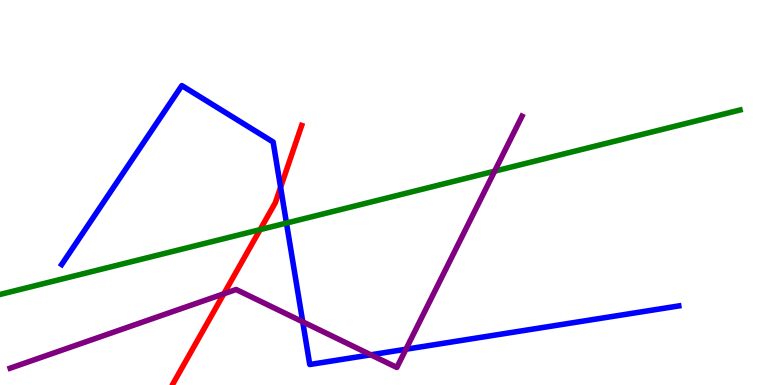[{'lines': ['blue', 'red'], 'intersections': [{'x': 3.62, 'y': 5.13}]}, {'lines': ['green', 'red'], 'intersections': [{'x': 3.36, 'y': 4.04}]}, {'lines': ['purple', 'red'], 'intersections': [{'x': 2.89, 'y': 2.37}]}, {'lines': ['blue', 'green'], 'intersections': [{'x': 3.7, 'y': 4.21}]}, {'lines': ['blue', 'purple'], 'intersections': [{'x': 3.91, 'y': 1.64}, {'x': 4.78, 'y': 0.784}, {'x': 5.24, 'y': 0.929}]}, {'lines': ['green', 'purple'], 'intersections': [{'x': 6.38, 'y': 5.55}]}]